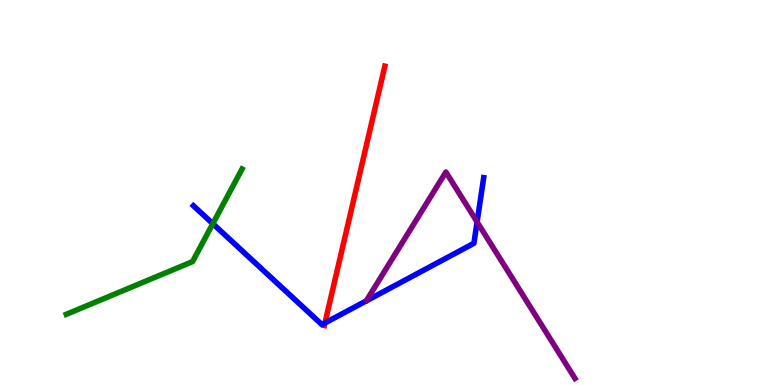[{'lines': ['blue', 'red'], 'intersections': [{'x': 4.19, 'y': 1.61}]}, {'lines': ['green', 'red'], 'intersections': []}, {'lines': ['purple', 'red'], 'intersections': []}, {'lines': ['blue', 'green'], 'intersections': [{'x': 2.75, 'y': 4.19}]}, {'lines': ['blue', 'purple'], 'intersections': [{'x': 6.16, 'y': 4.24}]}, {'lines': ['green', 'purple'], 'intersections': []}]